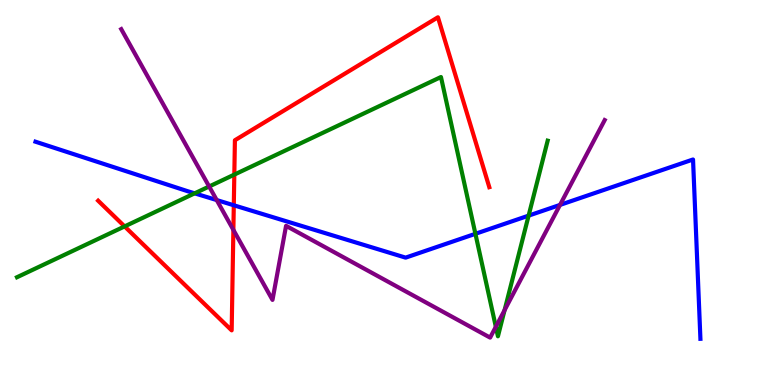[{'lines': ['blue', 'red'], 'intersections': [{'x': 3.02, 'y': 4.67}]}, {'lines': ['green', 'red'], 'intersections': [{'x': 1.61, 'y': 4.12}, {'x': 3.02, 'y': 5.46}]}, {'lines': ['purple', 'red'], 'intersections': [{'x': 3.01, 'y': 4.03}]}, {'lines': ['blue', 'green'], 'intersections': [{'x': 2.51, 'y': 4.98}, {'x': 6.13, 'y': 3.93}, {'x': 6.82, 'y': 4.4}]}, {'lines': ['blue', 'purple'], 'intersections': [{'x': 2.8, 'y': 4.8}, {'x': 7.23, 'y': 4.68}]}, {'lines': ['green', 'purple'], 'intersections': [{'x': 2.7, 'y': 5.16}, {'x': 6.4, 'y': 1.51}, {'x': 6.51, 'y': 1.94}]}]